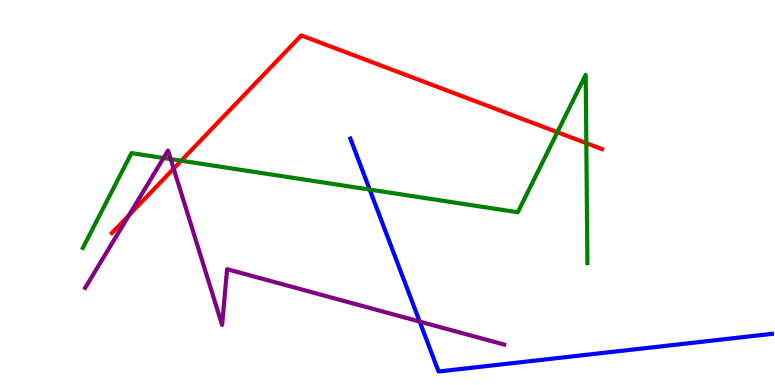[{'lines': ['blue', 'red'], 'intersections': []}, {'lines': ['green', 'red'], 'intersections': [{'x': 2.34, 'y': 5.83}, {'x': 7.19, 'y': 6.57}, {'x': 7.57, 'y': 6.28}]}, {'lines': ['purple', 'red'], 'intersections': [{'x': 1.66, 'y': 4.41}, {'x': 2.24, 'y': 5.62}]}, {'lines': ['blue', 'green'], 'intersections': [{'x': 4.77, 'y': 5.08}]}, {'lines': ['blue', 'purple'], 'intersections': [{'x': 5.42, 'y': 1.65}]}, {'lines': ['green', 'purple'], 'intersections': [{'x': 2.11, 'y': 5.9}, {'x': 2.2, 'y': 5.87}]}]